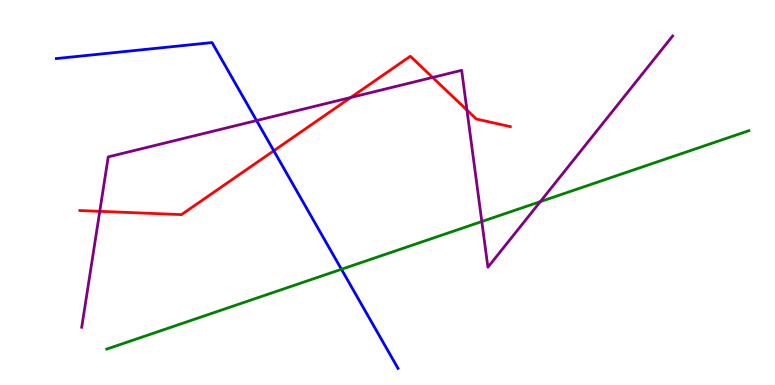[{'lines': ['blue', 'red'], 'intersections': [{'x': 3.53, 'y': 6.08}]}, {'lines': ['green', 'red'], 'intersections': []}, {'lines': ['purple', 'red'], 'intersections': [{'x': 1.29, 'y': 4.51}, {'x': 4.53, 'y': 7.47}, {'x': 5.58, 'y': 7.99}, {'x': 6.03, 'y': 7.14}]}, {'lines': ['blue', 'green'], 'intersections': [{'x': 4.41, 'y': 3.01}]}, {'lines': ['blue', 'purple'], 'intersections': [{'x': 3.31, 'y': 6.87}]}, {'lines': ['green', 'purple'], 'intersections': [{'x': 6.22, 'y': 4.25}, {'x': 6.97, 'y': 4.76}]}]